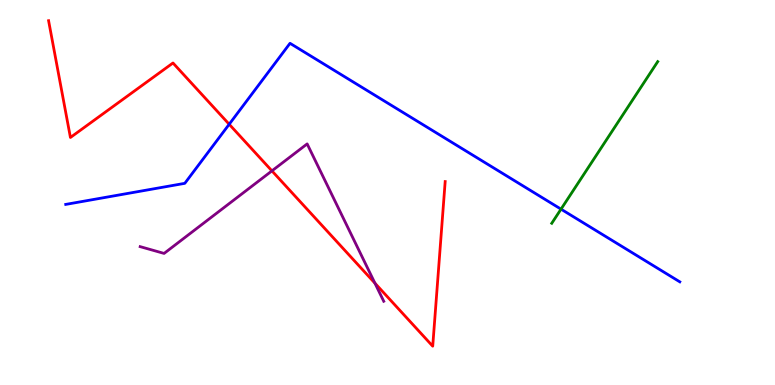[{'lines': ['blue', 'red'], 'intersections': [{'x': 2.96, 'y': 6.77}]}, {'lines': ['green', 'red'], 'intersections': []}, {'lines': ['purple', 'red'], 'intersections': [{'x': 3.51, 'y': 5.56}, {'x': 4.84, 'y': 2.64}]}, {'lines': ['blue', 'green'], 'intersections': [{'x': 7.24, 'y': 4.57}]}, {'lines': ['blue', 'purple'], 'intersections': []}, {'lines': ['green', 'purple'], 'intersections': []}]